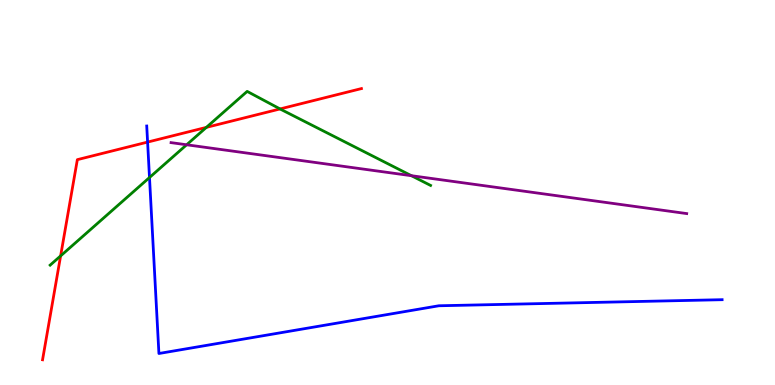[{'lines': ['blue', 'red'], 'intersections': [{'x': 1.9, 'y': 6.31}]}, {'lines': ['green', 'red'], 'intersections': [{'x': 0.782, 'y': 3.35}, {'x': 2.66, 'y': 6.69}, {'x': 3.61, 'y': 7.17}]}, {'lines': ['purple', 'red'], 'intersections': []}, {'lines': ['blue', 'green'], 'intersections': [{'x': 1.93, 'y': 5.39}]}, {'lines': ['blue', 'purple'], 'intersections': []}, {'lines': ['green', 'purple'], 'intersections': [{'x': 2.41, 'y': 6.24}, {'x': 5.31, 'y': 5.44}]}]